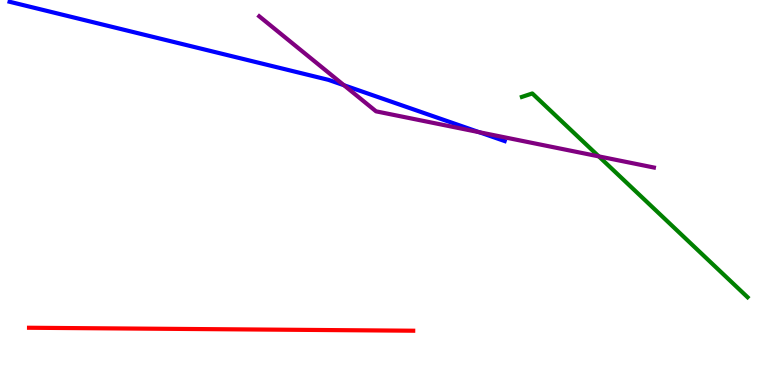[{'lines': ['blue', 'red'], 'intersections': []}, {'lines': ['green', 'red'], 'intersections': []}, {'lines': ['purple', 'red'], 'intersections': []}, {'lines': ['blue', 'green'], 'intersections': []}, {'lines': ['blue', 'purple'], 'intersections': [{'x': 4.44, 'y': 7.79}, {'x': 6.18, 'y': 6.57}]}, {'lines': ['green', 'purple'], 'intersections': [{'x': 7.73, 'y': 5.94}]}]